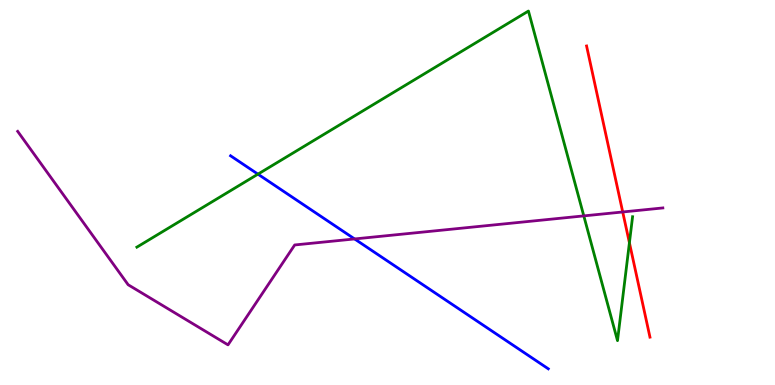[{'lines': ['blue', 'red'], 'intersections': []}, {'lines': ['green', 'red'], 'intersections': [{'x': 8.12, 'y': 3.69}]}, {'lines': ['purple', 'red'], 'intersections': [{'x': 8.04, 'y': 4.49}]}, {'lines': ['blue', 'green'], 'intersections': [{'x': 3.33, 'y': 5.48}]}, {'lines': ['blue', 'purple'], 'intersections': [{'x': 4.58, 'y': 3.79}]}, {'lines': ['green', 'purple'], 'intersections': [{'x': 7.53, 'y': 4.39}]}]